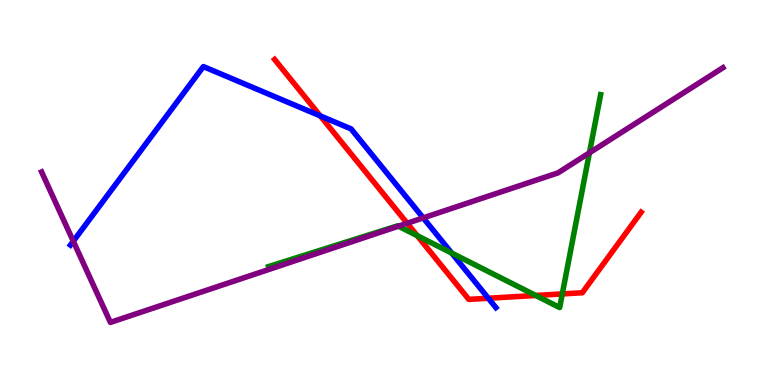[{'lines': ['blue', 'red'], 'intersections': [{'x': 4.13, 'y': 6.99}, {'x': 6.3, 'y': 2.25}]}, {'lines': ['green', 'red'], 'intersections': [{'x': 5.38, 'y': 3.88}, {'x': 6.91, 'y': 2.33}, {'x': 7.26, 'y': 2.37}]}, {'lines': ['purple', 'red'], 'intersections': [{'x': 5.25, 'y': 4.2}]}, {'lines': ['blue', 'green'], 'intersections': [{'x': 5.83, 'y': 3.43}]}, {'lines': ['blue', 'purple'], 'intersections': [{'x': 0.946, 'y': 3.73}, {'x': 5.46, 'y': 4.34}]}, {'lines': ['green', 'purple'], 'intersections': [{'x': 5.14, 'y': 4.13}, {'x': 7.61, 'y': 6.03}]}]